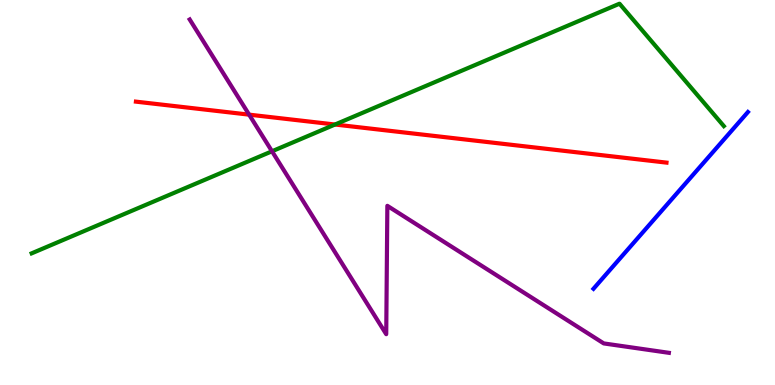[{'lines': ['blue', 'red'], 'intersections': []}, {'lines': ['green', 'red'], 'intersections': [{'x': 4.32, 'y': 6.77}]}, {'lines': ['purple', 'red'], 'intersections': [{'x': 3.21, 'y': 7.02}]}, {'lines': ['blue', 'green'], 'intersections': []}, {'lines': ['blue', 'purple'], 'intersections': []}, {'lines': ['green', 'purple'], 'intersections': [{'x': 3.51, 'y': 6.07}]}]